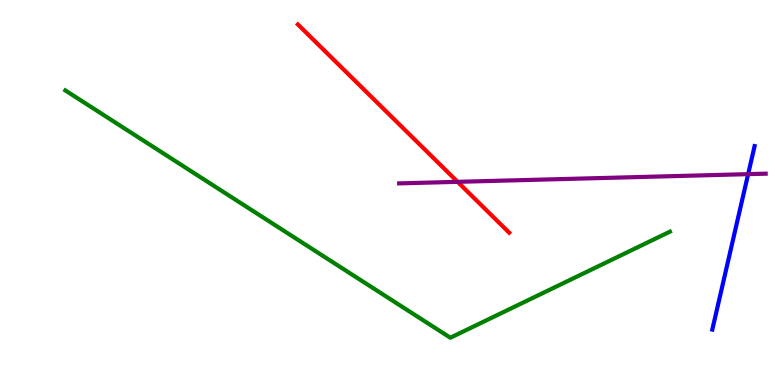[{'lines': ['blue', 'red'], 'intersections': []}, {'lines': ['green', 'red'], 'intersections': []}, {'lines': ['purple', 'red'], 'intersections': [{'x': 5.9, 'y': 5.28}]}, {'lines': ['blue', 'green'], 'intersections': []}, {'lines': ['blue', 'purple'], 'intersections': [{'x': 9.65, 'y': 5.48}]}, {'lines': ['green', 'purple'], 'intersections': []}]